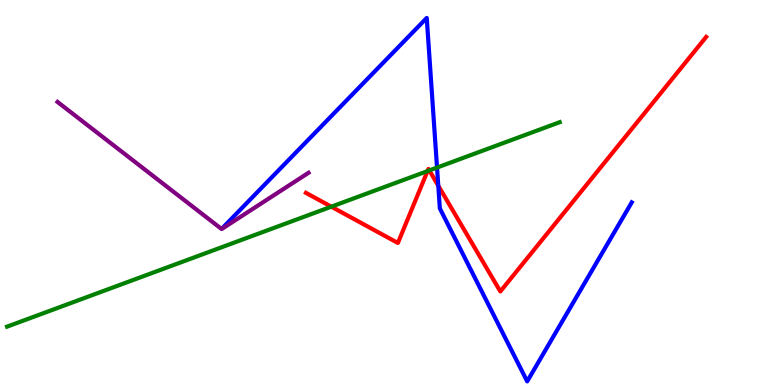[{'lines': ['blue', 'red'], 'intersections': [{'x': 5.66, 'y': 5.18}]}, {'lines': ['green', 'red'], 'intersections': [{'x': 4.28, 'y': 4.63}, {'x': 5.52, 'y': 5.56}, {'x': 5.54, 'y': 5.57}]}, {'lines': ['purple', 'red'], 'intersections': []}, {'lines': ['blue', 'green'], 'intersections': [{'x': 5.64, 'y': 5.65}]}, {'lines': ['blue', 'purple'], 'intersections': []}, {'lines': ['green', 'purple'], 'intersections': []}]